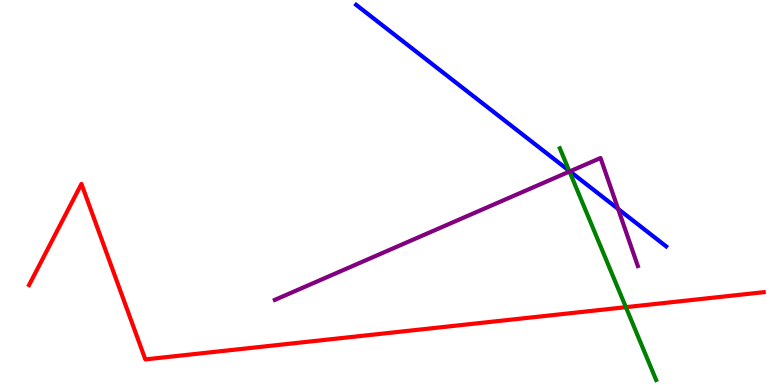[{'lines': ['blue', 'red'], 'intersections': []}, {'lines': ['green', 'red'], 'intersections': [{'x': 8.08, 'y': 2.02}]}, {'lines': ['purple', 'red'], 'intersections': []}, {'lines': ['blue', 'green'], 'intersections': [{'x': 7.34, 'y': 5.56}]}, {'lines': ['blue', 'purple'], 'intersections': [{'x': 7.35, 'y': 5.55}, {'x': 7.98, 'y': 4.57}]}, {'lines': ['green', 'purple'], 'intersections': [{'x': 7.35, 'y': 5.54}]}]